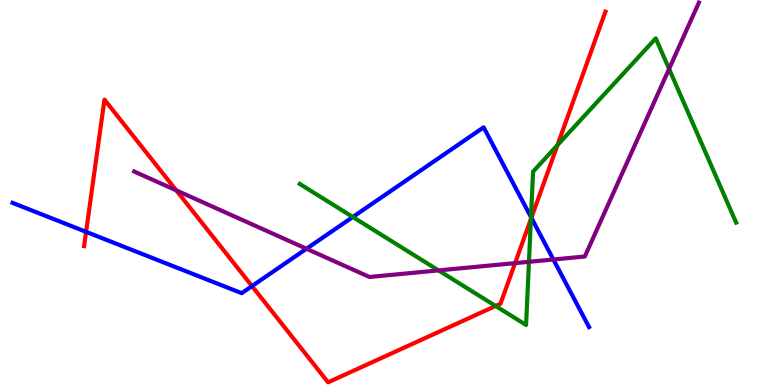[{'lines': ['blue', 'red'], 'intersections': [{'x': 1.11, 'y': 3.98}, {'x': 3.25, 'y': 2.57}, {'x': 6.86, 'y': 4.34}]}, {'lines': ['green', 'red'], 'intersections': [{'x': 6.4, 'y': 2.05}, {'x': 6.85, 'y': 4.31}, {'x': 7.19, 'y': 6.23}]}, {'lines': ['purple', 'red'], 'intersections': [{'x': 2.27, 'y': 5.06}, {'x': 6.65, 'y': 3.17}]}, {'lines': ['blue', 'green'], 'intersections': [{'x': 4.55, 'y': 4.36}, {'x': 6.85, 'y': 4.36}]}, {'lines': ['blue', 'purple'], 'intersections': [{'x': 3.95, 'y': 3.54}, {'x': 7.14, 'y': 3.26}]}, {'lines': ['green', 'purple'], 'intersections': [{'x': 5.66, 'y': 2.98}, {'x': 6.83, 'y': 3.2}, {'x': 8.63, 'y': 8.21}]}]